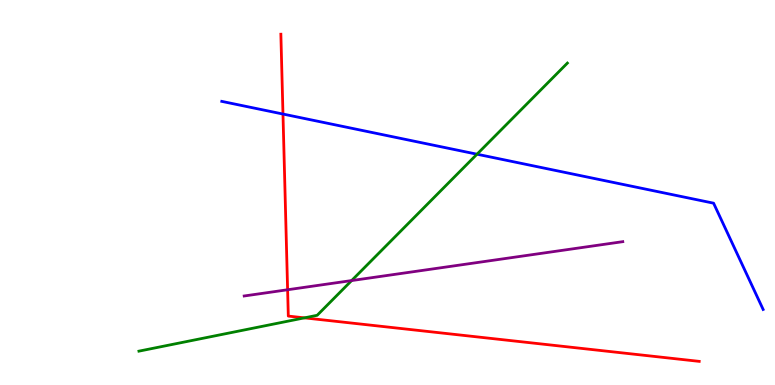[{'lines': ['blue', 'red'], 'intersections': [{'x': 3.65, 'y': 7.04}]}, {'lines': ['green', 'red'], 'intersections': [{'x': 3.93, 'y': 1.74}]}, {'lines': ['purple', 'red'], 'intersections': [{'x': 3.71, 'y': 2.47}]}, {'lines': ['blue', 'green'], 'intersections': [{'x': 6.15, 'y': 5.99}]}, {'lines': ['blue', 'purple'], 'intersections': []}, {'lines': ['green', 'purple'], 'intersections': [{'x': 4.54, 'y': 2.71}]}]